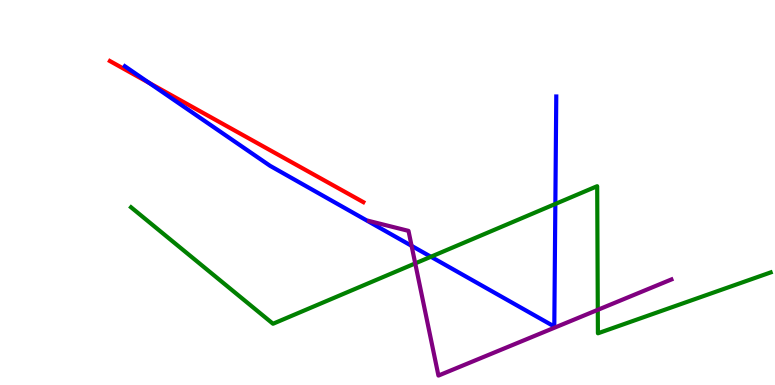[{'lines': ['blue', 'red'], 'intersections': [{'x': 1.92, 'y': 7.85}]}, {'lines': ['green', 'red'], 'intersections': []}, {'lines': ['purple', 'red'], 'intersections': []}, {'lines': ['blue', 'green'], 'intersections': [{'x': 5.56, 'y': 3.33}, {'x': 7.17, 'y': 4.7}]}, {'lines': ['blue', 'purple'], 'intersections': [{'x': 5.31, 'y': 3.61}]}, {'lines': ['green', 'purple'], 'intersections': [{'x': 5.36, 'y': 3.16}, {'x': 7.71, 'y': 1.95}]}]